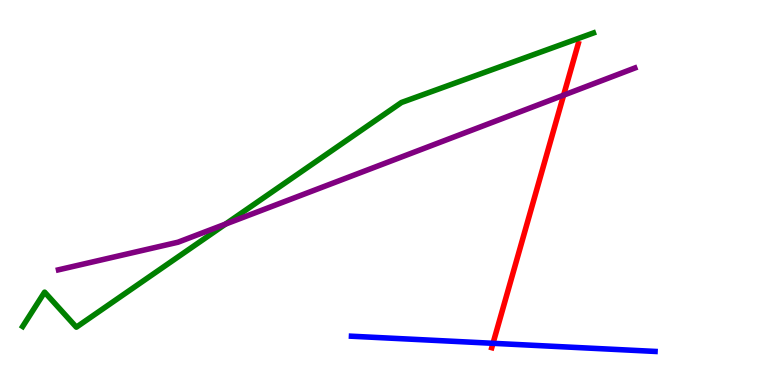[{'lines': ['blue', 'red'], 'intersections': [{'x': 6.36, 'y': 1.08}]}, {'lines': ['green', 'red'], 'intersections': []}, {'lines': ['purple', 'red'], 'intersections': [{'x': 7.27, 'y': 7.53}]}, {'lines': ['blue', 'green'], 'intersections': []}, {'lines': ['blue', 'purple'], 'intersections': []}, {'lines': ['green', 'purple'], 'intersections': [{'x': 2.91, 'y': 4.18}]}]